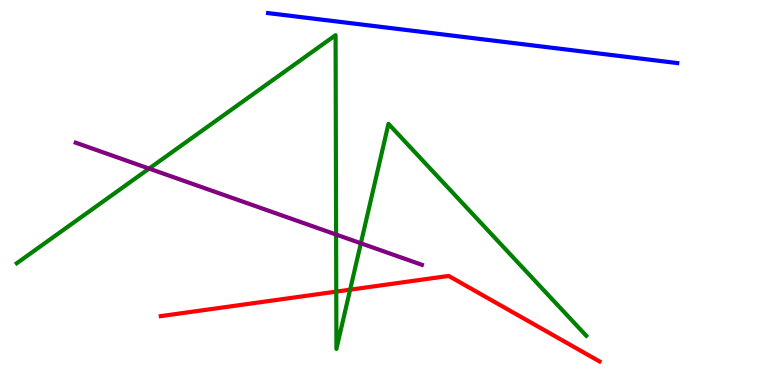[{'lines': ['blue', 'red'], 'intersections': []}, {'lines': ['green', 'red'], 'intersections': [{'x': 4.34, 'y': 2.43}, {'x': 4.52, 'y': 2.48}]}, {'lines': ['purple', 'red'], 'intersections': []}, {'lines': ['blue', 'green'], 'intersections': []}, {'lines': ['blue', 'purple'], 'intersections': []}, {'lines': ['green', 'purple'], 'intersections': [{'x': 1.92, 'y': 5.62}, {'x': 4.34, 'y': 3.91}, {'x': 4.66, 'y': 3.68}]}]